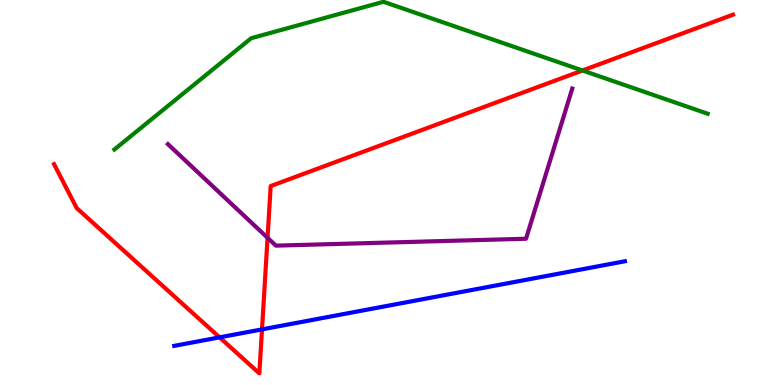[{'lines': ['blue', 'red'], 'intersections': [{'x': 2.83, 'y': 1.24}, {'x': 3.38, 'y': 1.44}]}, {'lines': ['green', 'red'], 'intersections': [{'x': 7.52, 'y': 8.17}]}, {'lines': ['purple', 'red'], 'intersections': [{'x': 3.45, 'y': 3.82}]}, {'lines': ['blue', 'green'], 'intersections': []}, {'lines': ['blue', 'purple'], 'intersections': []}, {'lines': ['green', 'purple'], 'intersections': []}]